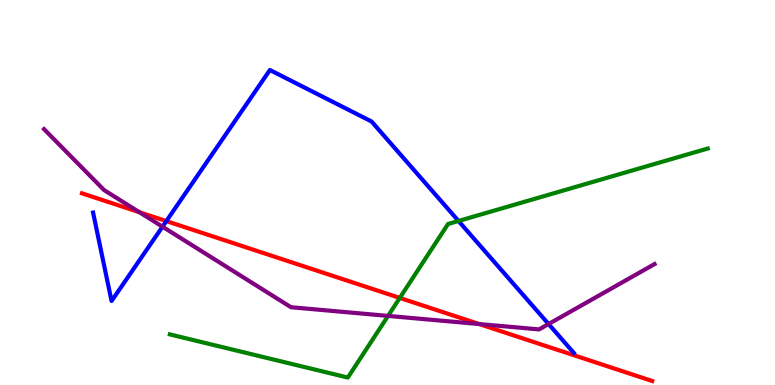[{'lines': ['blue', 'red'], 'intersections': [{'x': 2.15, 'y': 4.26}]}, {'lines': ['green', 'red'], 'intersections': [{'x': 5.16, 'y': 2.26}]}, {'lines': ['purple', 'red'], 'intersections': [{'x': 1.8, 'y': 4.49}, {'x': 6.18, 'y': 1.58}]}, {'lines': ['blue', 'green'], 'intersections': [{'x': 5.92, 'y': 4.26}]}, {'lines': ['blue', 'purple'], 'intersections': [{'x': 2.1, 'y': 4.11}, {'x': 7.08, 'y': 1.58}]}, {'lines': ['green', 'purple'], 'intersections': [{'x': 5.01, 'y': 1.79}]}]